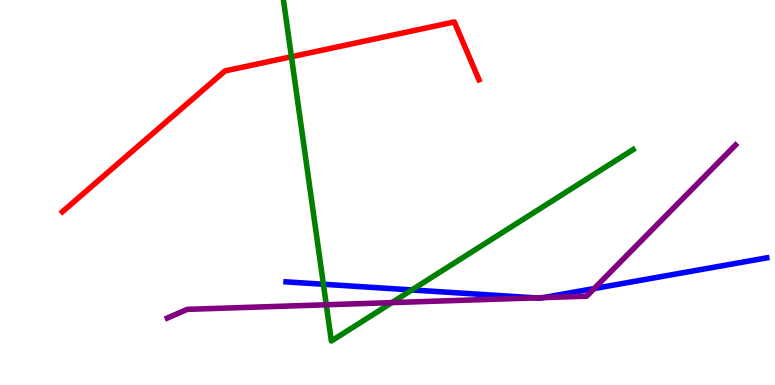[{'lines': ['blue', 'red'], 'intersections': []}, {'lines': ['green', 'red'], 'intersections': [{'x': 3.76, 'y': 8.53}]}, {'lines': ['purple', 'red'], 'intersections': []}, {'lines': ['blue', 'green'], 'intersections': [{'x': 4.17, 'y': 2.62}, {'x': 5.31, 'y': 2.47}]}, {'lines': ['blue', 'purple'], 'intersections': [{'x': 6.91, 'y': 2.26}, {'x': 7.01, 'y': 2.27}, {'x': 7.67, 'y': 2.51}]}, {'lines': ['green', 'purple'], 'intersections': [{'x': 4.21, 'y': 2.08}, {'x': 5.06, 'y': 2.14}]}]